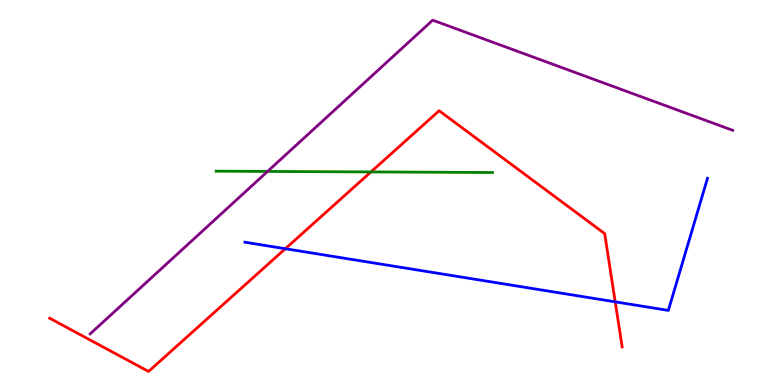[{'lines': ['blue', 'red'], 'intersections': [{'x': 3.68, 'y': 3.54}, {'x': 7.94, 'y': 2.16}]}, {'lines': ['green', 'red'], 'intersections': [{'x': 4.79, 'y': 5.53}]}, {'lines': ['purple', 'red'], 'intersections': []}, {'lines': ['blue', 'green'], 'intersections': []}, {'lines': ['blue', 'purple'], 'intersections': []}, {'lines': ['green', 'purple'], 'intersections': [{'x': 3.45, 'y': 5.55}]}]